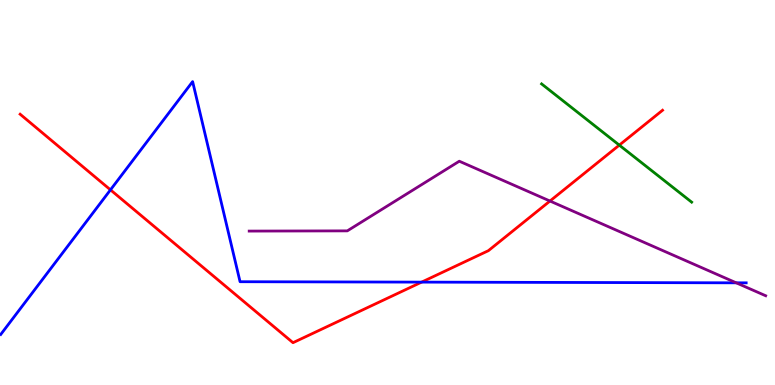[{'lines': ['blue', 'red'], 'intersections': [{'x': 1.43, 'y': 5.07}, {'x': 5.44, 'y': 2.67}]}, {'lines': ['green', 'red'], 'intersections': [{'x': 7.99, 'y': 6.23}]}, {'lines': ['purple', 'red'], 'intersections': [{'x': 7.1, 'y': 4.78}]}, {'lines': ['blue', 'green'], 'intersections': []}, {'lines': ['blue', 'purple'], 'intersections': [{'x': 9.5, 'y': 2.65}]}, {'lines': ['green', 'purple'], 'intersections': []}]